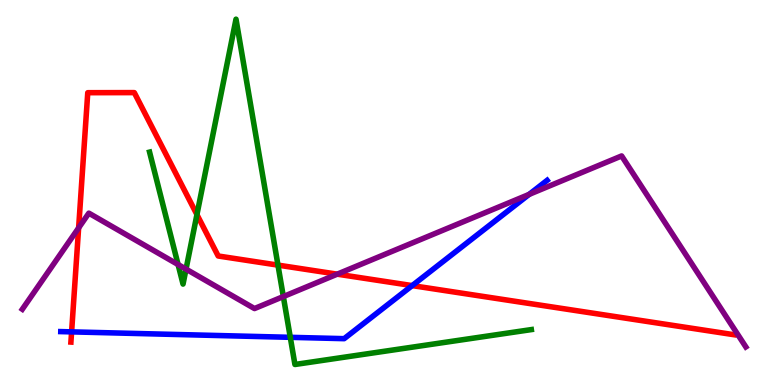[{'lines': ['blue', 'red'], 'intersections': [{'x': 0.924, 'y': 1.38}, {'x': 5.32, 'y': 2.58}]}, {'lines': ['green', 'red'], 'intersections': [{'x': 2.54, 'y': 4.43}, {'x': 3.59, 'y': 3.11}]}, {'lines': ['purple', 'red'], 'intersections': [{'x': 1.01, 'y': 4.08}, {'x': 4.35, 'y': 2.88}]}, {'lines': ['blue', 'green'], 'intersections': [{'x': 3.75, 'y': 1.24}]}, {'lines': ['blue', 'purple'], 'intersections': [{'x': 6.83, 'y': 4.95}]}, {'lines': ['green', 'purple'], 'intersections': [{'x': 2.3, 'y': 3.13}, {'x': 2.4, 'y': 3.01}, {'x': 3.66, 'y': 2.3}]}]